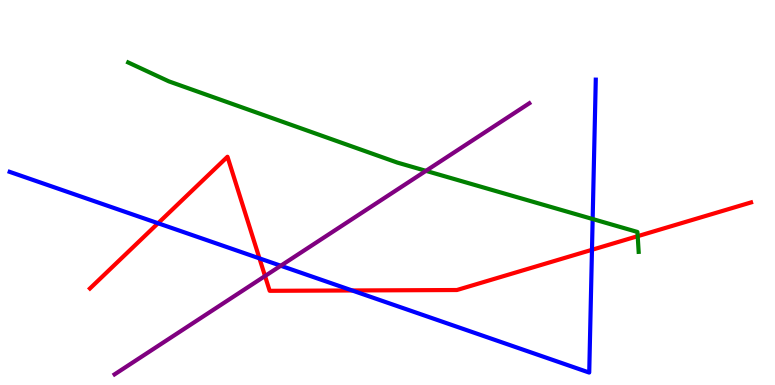[{'lines': ['blue', 'red'], 'intersections': [{'x': 2.04, 'y': 4.2}, {'x': 3.35, 'y': 3.29}, {'x': 4.54, 'y': 2.46}, {'x': 7.64, 'y': 3.51}]}, {'lines': ['green', 'red'], 'intersections': [{'x': 8.23, 'y': 3.87}]}, {'lines': ['purple', 'red'], 'intersections': [{'x': 3.42, 'y': 2.83}]}, {'lines': ['blue', 'green'], 'intersections': [{'x': 7.65, 'y': 4.31}]}, {'lines': ['blue', 'purple'], 'intersections': [{'x': 3.62, 'y': 3.1}]}, {'lines': ['green', 'purple'], 'intersections': [{'x': 5.5, 'y': 5.56}]}]